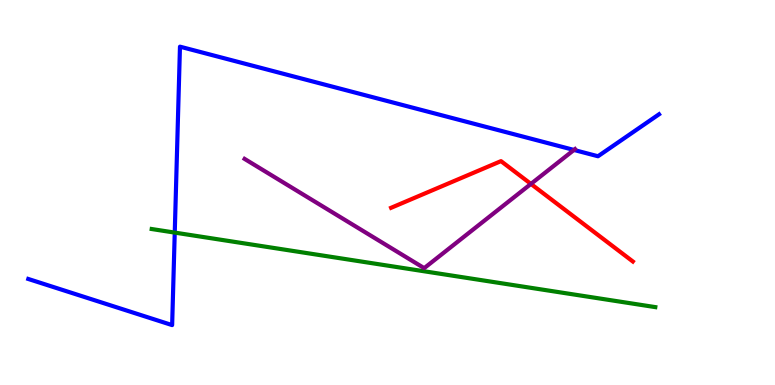[{'lines': ['blue', 'red'], 'intersections': []}, {'lines': ['green', 'red'], 'intersections': []}, {'lines': ['purple', 'red'], 'intersections': [{'x': 6.85, 'y': 5.22}]}, {'lines': ['blue', 'green'], 'intersections': [{'x': 2.25, 'y': 3.96}]}, {'lines': ['blue', 'purple'], 'intersections': [{'x': 7.41, 'y': 6.11}]}, {'lines': ['green', 'purple'], 'intersections': []}]